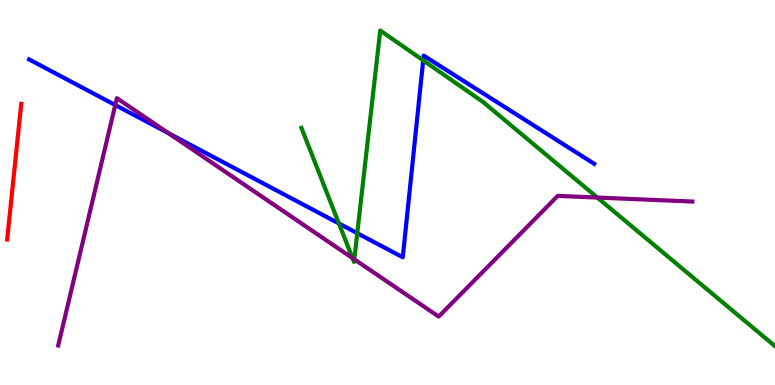[{'lines': ['blue', 'red'], 'intersections': []}, {'lines': ['green', 'red'], 'intersections': []}, {'lines': ['purple', 'red'], 'intersections': []}, {'lines': ['blue', 'green'], 'intersections': [{'x': 4.37, 'y': 4.2}, {'x': 4.61, 'y': 3.94}, {'x': 5.46, 'y': 8.43}]}, {'lines': ['blue', 'purple'], 'intersections': [{'x': 1.49, 'y': 7.27}, {'x': 2.18, 'y': 6.54}]}, {'lines': ['green', 'purple'], 'intersections': [{'x': 4.55, 'y': 3.3}, {'x': 4.57, 'y': 3.26}, {'x': 7.71, 'y': 4.87}]}]